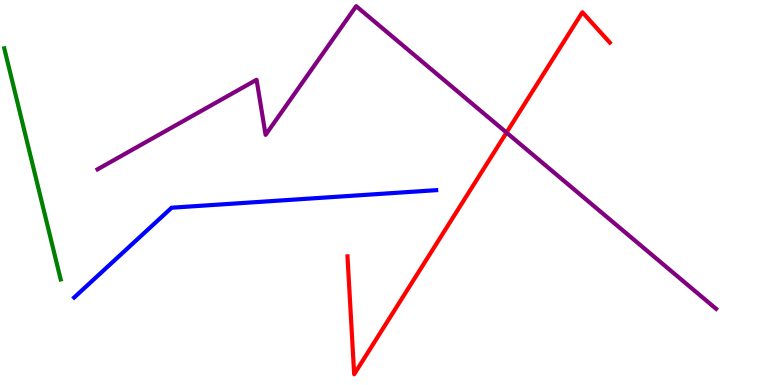[{'lines': ['blue', 'red'], 'intersections': []}, {'lines': ['green', 'red'], 'intersections': []}, {'lines': ['purple', 'red'], 'intersections': [{'x': 6.54, 'y': 6.56}]}, {'lines': ['blue', 'green'], 'intersections': []}, {'lines': ['blue', 'purple'], 'intersections': []}, {'lines': ['green', 'purple'], 'intersections': []}]